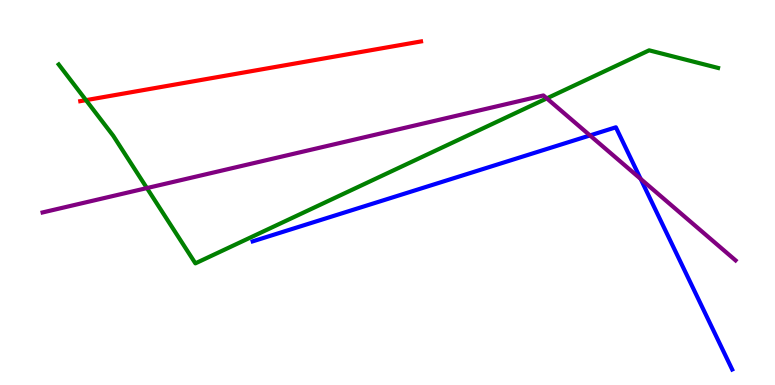[{'lines': ['blue', 'red'], 'intersections': []}, {'lines': ['green', 'red'], 'intersections': [{'x': 1.11, 'y': 7.4}]}, {'lines': ['purple', 'red'], 'intersections': []}, {'lines': ['blue', 'green'], 'intersections': []}, {'lines': ['blue', 'purple'], 'intersections': [{'x': 7.61, 'y': 6.48}, {'x': 8.27, 'y': 5.35}]}, {'lines': ['green', 'purple'], 'intersections': [{'x': 1.9, 'y': 5.11}, {'x': 7.06, 'y': 7.44}]}]